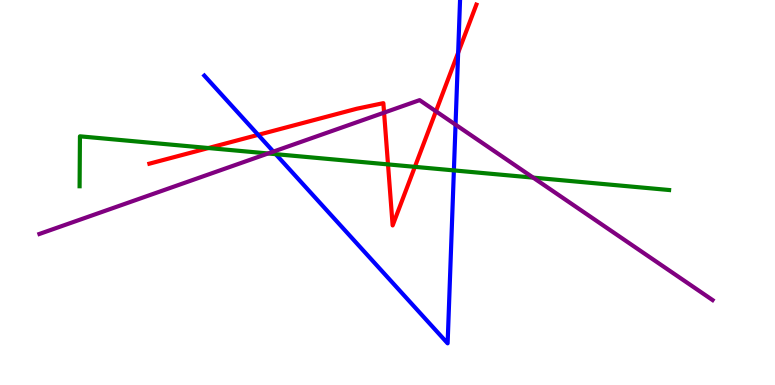[{'lines': ['blue', 'red'], 'intersections': [{'x': 3.33, 'y': 6.5}, {'x': 5.91, 'y': 8.63}]}, {'lines': ['green', 'red'], 'intersections': [{'x': 2.69, 'y': 6.16}, {'x': 5.01, 'y': 5.73}, {'x': 5.35, 'y': 5.67}]}, {'lines': ['purple', 'red'], 'intersections': [{'x': 4.96, 'y': 7.07}, {'x': 5.62, 'y': 7.11}]}, {'lines': ['blue', 'green'], 'intersections': [{'x': 3.56, 'y': 6.0}, {'x': 5.86, 'y': 5.57}]}, {'lines': ['blue', 'purple'], 'intersections': [{'x': 3.53, 'y': 6.06}, {'x': 5.88, 'y': 6.76}]}, {'lines': ['green', 'purple'], 'intersections': [{'x': 3.46, 'y': 6.01}, {'x': 6.88, 'y': 5.39}]}]